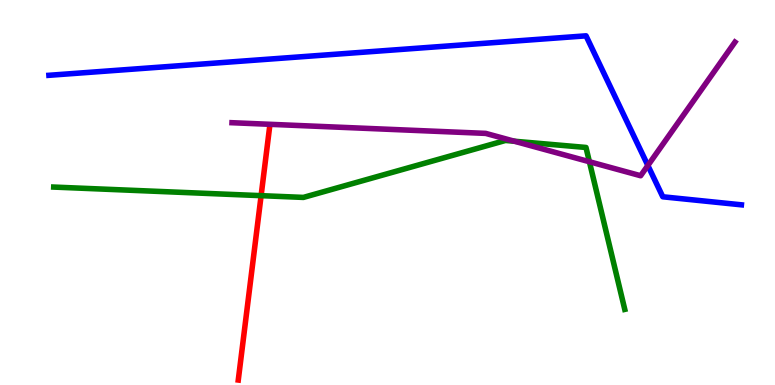[{'lines': ['blue', 'red'], 'intersections': []}, {'lines': ['green', 'red'], 'intersections': [{'x': 3.37, 'y': 4.92}]}, {'lines': ['purple', 'red'], 'intersections': []}, {'lines': ['blue', 'green'], 'intersections': []}, {'lines': ['blue', 'purple'], 'intersections': [{'x': 8.36, 'y': 5.7}]}, {'lines': ['green', 'purple'], 'intersections': [{'x': 6.64, 'y': 6.33}, {'x': 7.61, 'y': 5.8}]}]